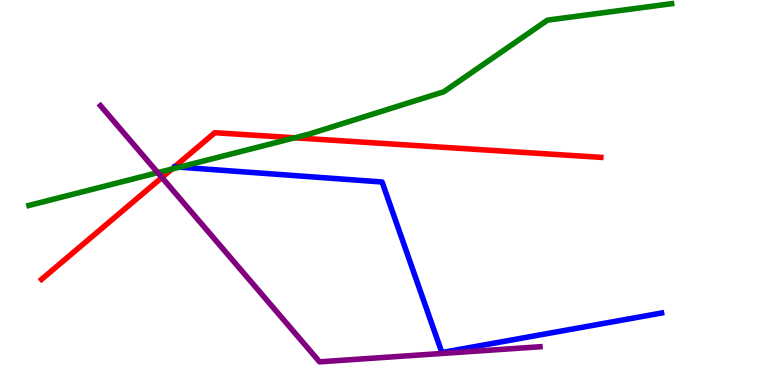[{'lines': ['blue', 'red'], 'intersections': []}, {'lines': ['green', 'red'], 'intersections': [{'x': 2.22, 'y': 5.61}, {'x': 3.8, 'y': 6.42}]}, {'lines': ['purple', 'red'], 'intersections': [{'x': 2.09, 'y': 5.39}]}, {'lines': ['blue', 'green'], 'intersections': [{'x': 2.31, 'y': 5.66}]}, {'lines': ['blue', 'purple'], 'intersections': []}, {'lines': ['green', 'purple'], 'intersections': [{'x': 2.04, 'y': 5.52}]}]